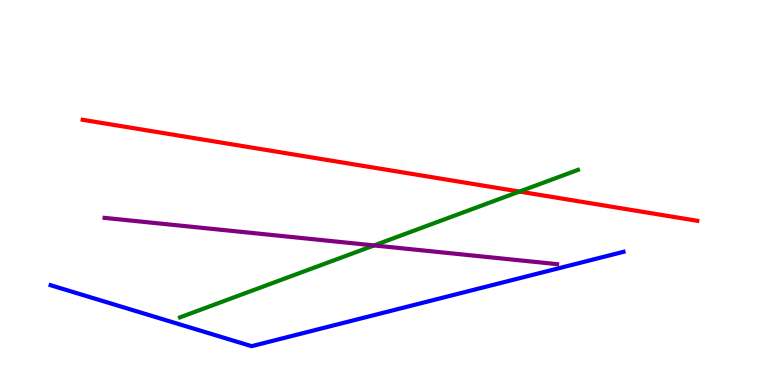[{'lines': ['blue', 'red'], 'intersections': []}, {'lines': ['green', 'red'], 'intersections': [{'x': 6.7, 'y': 5.02}]}, {'lines': ['purple', 'red'], 'intersections': []}, {'lines': ['blue', 'green'], 'intersections': []}, {'lines': ['blue', 'purple'], 'intersections': []}, {'lines': ['green', 'purple'], 'intersections': [{'x': 4.83, 'y': 3.63}]}]